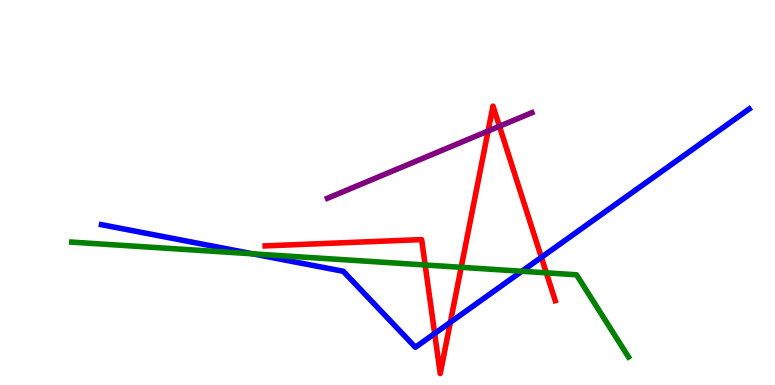[{'lines': ['blue', 'red'], 'intersections': [{'x': 5.61, 'y': 1.34}, {'x': 5.81, 'y': 1.63}, {'x': 6.99, 'y': 3.32}]}, {'lines': ['green', 'red'], 'intersections': [{'x': 5.49, 'y': 3.12}, {'x': 5.95, 'y': 3.06}, {'x': 7.05, 'y': 2.91}]}, {'lines': ['purple', 'red'], 'intersections': [{'x': 6.3, 'y': 6.6}, {'x': 6.44, 'y': 6.72}]}, {'lines': ['blue', 'green'], 'intersections': [{'x': 3.26, 'y': 3.41}, {'x': 6.73, 'y': 2.95}]}, {'lines': ['blue', 'purple'], 'intersections': []}, {'lines': ['green', 'purple'], 'intersections': []}]